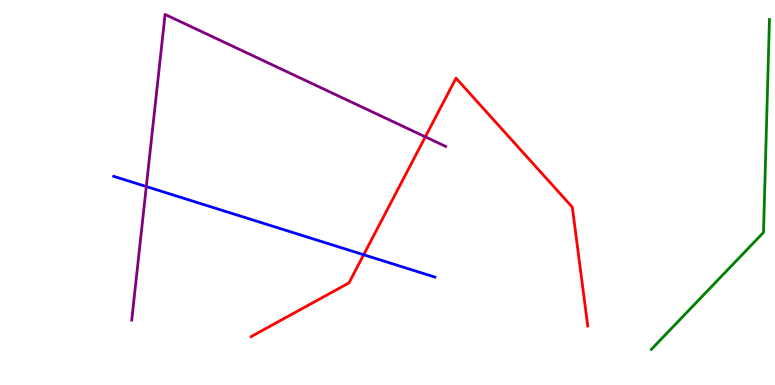[{'lines': ['blue', 'red'], 'intersections': [{'x': 4.69, 'y': 3.38}]}, {'lines': ['green', 'red'], 'intersections': []}, {'lines': ['purple', 'red'], 'intersections': [{'x': 5.49, 'y': 6.45}]}, {'lines': ['blue', 'green'], 'intersections': []}, {'lines': ['blue', 'purple'], 'intersections': [{'x': 1.89, 'y': 5.15}]}, {'lines': ['green', 'purple'], 'intersections': []}]